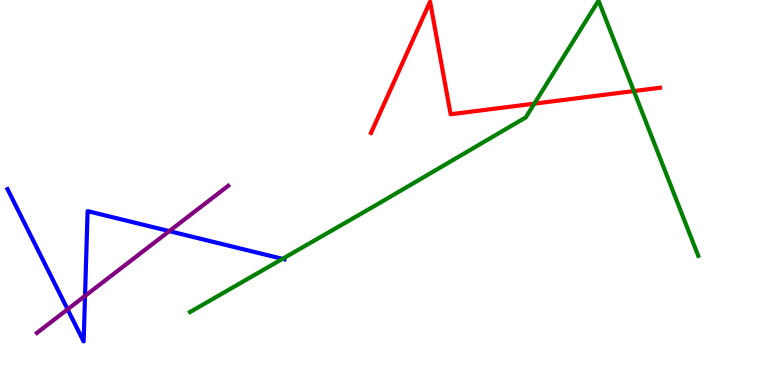[{'lines': ['blue', 'red'], 'intersections': []}, {'lines': ['green', 'red'], 'intersections': [{'x': 6.89, 'y': 7.31}, {'x': 8.18, 'y': 7.63}]}, {'lines': ['purple', 'red'], 'intersections': []}, {'lines': ['blue', 'green'], 'intersections': [{'x': 3.65, 'y': 3.28}]}, {'lines': ['blue', 'purple'], 'intersections': [{'x': 0.872, 'y': 1.97}, {'x': 1.1, 'y': 2.31}, {'x': 2.18, 'y': 4.0}]}, {'lines': ['green', 'purple'], 'intersections': []}]